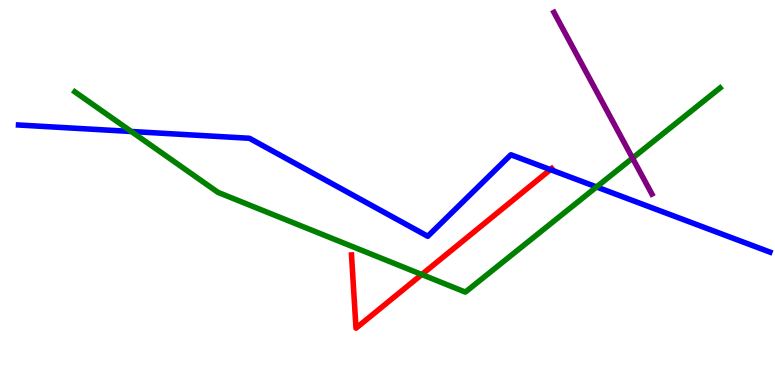[{'lines': ['blue', 'red'], 'intersections': [{'x': 7.1, 'y': 5.59}]}, {'lines': ['green', 'red'], 'intersections': [{'x': 5.44, 'y': 2.87}]}, {'lines': ['purple', 'red'], 'intersections': []}, {'lines': ['blue', 'green'], 'intersections': [{'x': 1.69, 'y': 6.58}, {'x': 7.7, 'y': 5.14}]}, {'lines': ['blue', 'purple'], 'intersections': []}, {'lines': ['green', 'purple'], 'intersections': [{'x': 8.16, 'y': 5.89}]}]